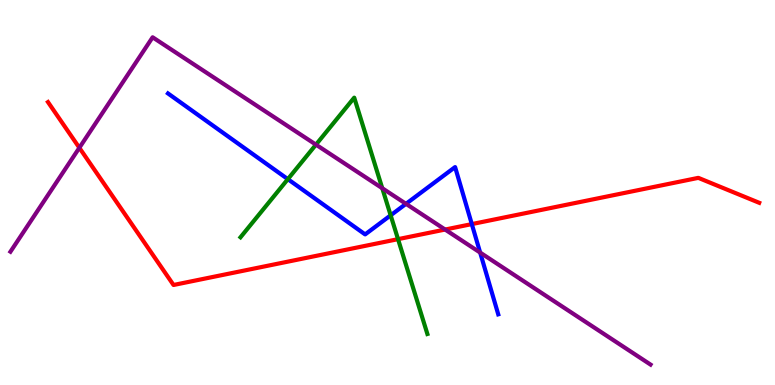[{'lines': ['blue', 'red'], 'intersections': [{'x': 6.09, 'y': 4.18}]}, {'lines': ['green', 'red'], 'intersections': [{'x': 5.14, 'y': 3.79}]}, {'lines': ['purple', 'red'], 'intersections': [{'x': 1.02, 'y': 6.16}, {'x': 5.74, 'y': 4.04}]}, {'lines': ['blue', 'green'], 'intersections': [{'x': 3.71, 'y': 5.35}, {'x': 5.04, 'y': 4.41}]}, {'lines': ['blue', 'purple'], 'intersections': [{'x': 5.24, 'y': 4.71}, {'x': 6.2, 'y': 3.44}]}, {'lines': ['green', 'purple'], 'intersections': [{'x': 4.08, 'y': 6.24}, {'x': 4.93, 'y': 5.11}]}]